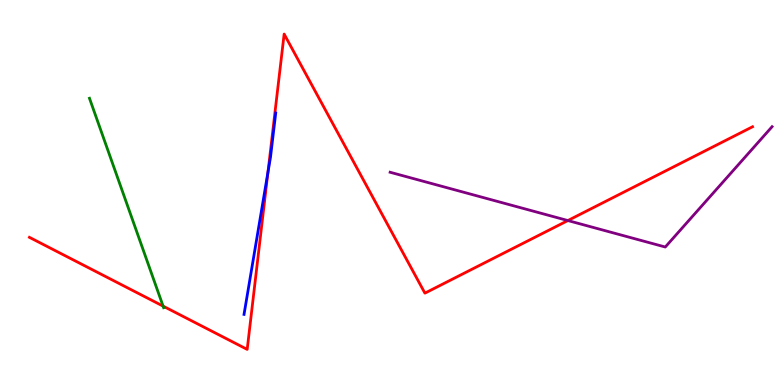[{'lines': ['blue', 'red'], 'intersections': [{'x': 3.46, 'y': 5.52}]}, {'lines': ['green', 'red'], 'intersections': [{'x': 2.1, 'y': 2.05}]}, {'lines': ['purple', 'red'], 'intersections': [{'x': 7.33, 'y': 4.27}]}, {'lines': ['blue', 'green'], 'intersections': []}, {'lines': ['blue', 'purple'], 'intersections': []}, {'lines': ['green', 'purple'], 'intersections': []}]